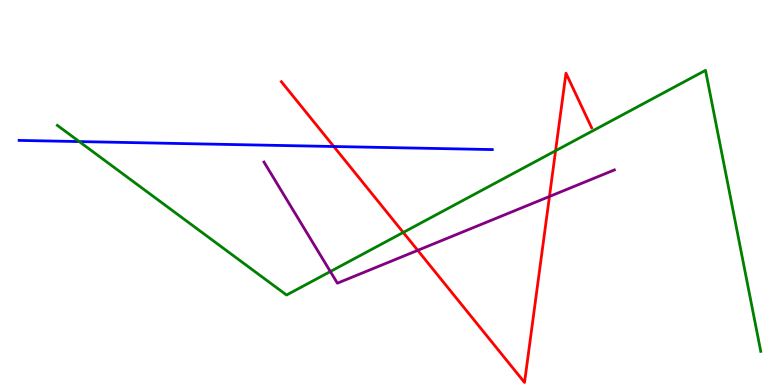[{'lines': ['blue', 'red'], 'intersections': [{'x': 4.31, 'y': 6.19}]}, {'lines': ['green', 'red'], 'intersections': [{'x': 5.2, 'y': 3.96}, {'x': 7.17, 'y': 6.08}]}, {'lines': ['purple', 'red'], 'intersections': [{'x': 5.39, 'y': 3.5}, {'x': 7.09, 'y': 4.9}]}, {'lines': ['blue', 'green'], 'intersections': [{'x': 1.02, 'y': 6.32}]}, {'lines': ['blue', 'purple'], 'intersections': []}, {'lines': ['green', 'purple'], 'intersections': [{'x': 4.26, 'y': 2.95}]}]